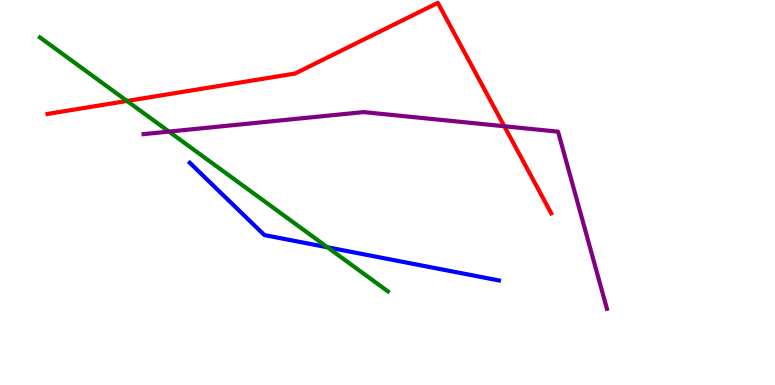[{'lines': ['blue', 'red'], 'intersections': []}, {'lines': ['green', 'red'], 'intersections': [{'x': 1.64, 'y': 7.38}]}, {'lines': ['purple', 'red'], 'intersections': [{'x': 6.51, 'y': 6.72}]}, {'lines': ['blue', 'green'], 'intersections': [{'x': 4.23, 'y': 3.58}]}, {'lines': ['blue', 'purple'], 'intersections': []}, {'lines': ['green', 'purple'], 'intersections': [{'x': 2.18, 'y': 6.58}]}]